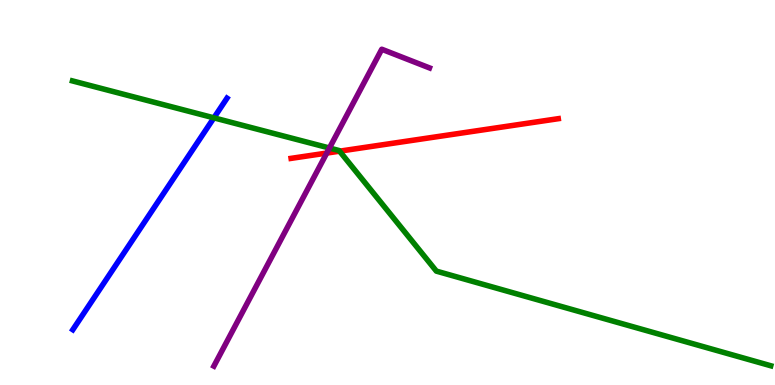[{'lines': ['blue', 'red'], 'intersections': []}, {'lines': ['green', 'red'], 'intersections': [{'x': 4.38, 'y': 6.07}]}, {'lines': ['purple', 'red'], 'intersections': [{'x': 4.22, 'y': 6.02}]}, {'lines': ['blue', 'green'], 'intersections': [{'x': 2.76, 'y': 6.94}]}, {'lines': ['blue', 'purple'], 'intersections': []}, {'lines': ['green', 'purple'], 'intersections': [{'x': 4.25, 'y': 6.16}]}]